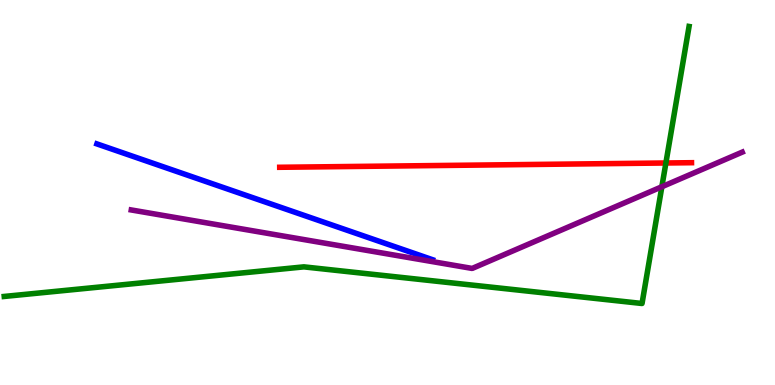[{'lines': ['blue', 'red'], 'intersections': []}, {'lines': ['green', 'red'], 'intersections': [{'x': 8.59, 'y': 5.77}]}, {'lines': ['purple', 'red'], 'intersections': []}, {'lines': ['blue', 'green'], 'intersections': []}, {'lines': ['blue', 'purple'], 'intersections': []}, {'lines': ['green', 'purple'], 'intersections': [{'x': 8.54, 'y': 5.15}]}]